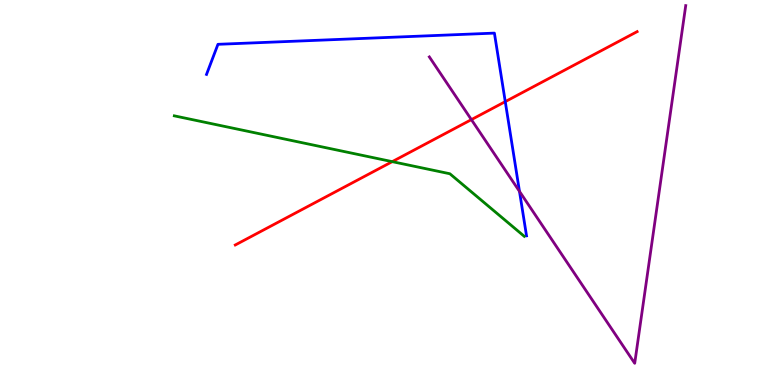[{'lines': ['blue', 'red'], 'intersections': [{'x': 6.52, 'y': 7.36}]}, {'lines': ['green', 'red'], 'intersections': [{'x': 5.06, 'y': 5.8}]}, {'lines': ['purple', 'red'], 'intersections': [{'x': 6.08, 'y': 6.89}]}, {'lines': ['blue', 'green'], 'intersections': []}, {'lines': ['blue', 'purple'], 'intersections': [{'x': 6.7, 'y': 5.03}]}, {'lines': ['green', 'purple'], 'intersections': []}]